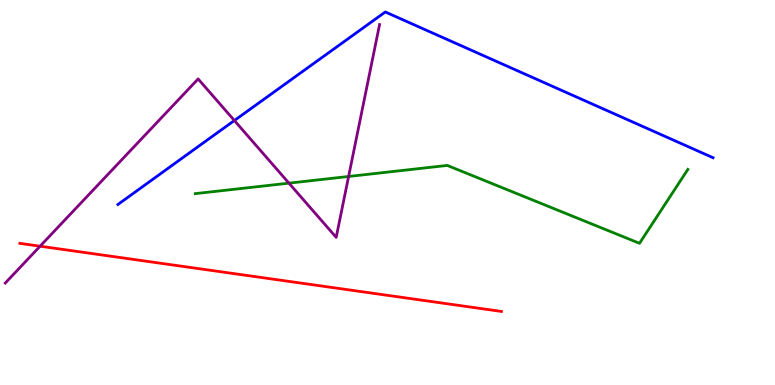[{'lines': ['blue', 'red'], 'intersections': []}, {'lines': ['green', 'red'], 'intersections': []}, {'lines': ['purple', 'red'], 'intersections': [{'x': 0.517, 'y': 3.61}]}, {'lines': ['blue', 'green'], 'intersections': []}, {'lines': ['blue', 'purple'], 'intersections': [{'x': 3.02, 'y': 6.87}]}, {'lines': ['green', 'purple'], 'intersections': [{'x': 3.73, 'y': 5.24}, {'x': 4.5, 'y': 5.42}]}]